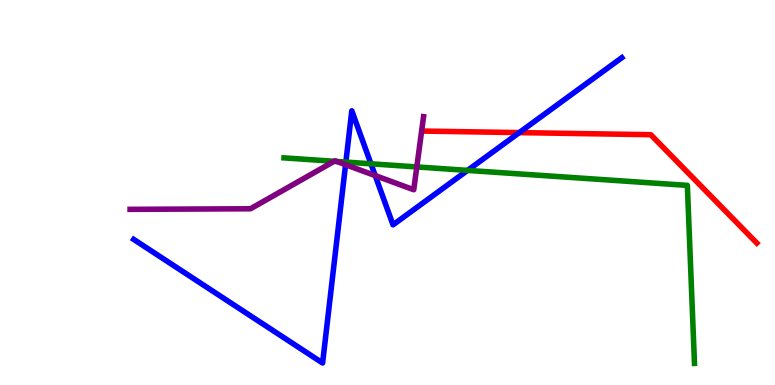[{'lines': ['blue', 'red'], 'intersections': [{'x': 6.7, 'y': 6.56}]}, {'lines': ['green', 'red'], 'intersections': []}, {'lines': ['purple', 'red'], 'intersections': []}, {'lines': ['blue', 'green'], 'intersections': [{'x': 4.46, 'y': 5.79}, {'x': 4.79, 'y': 5.75}, {'x': 6.03, 'y': 5.57}]}, {'lines': ['blue', 'purple'], 'intersections': [{'x': 4.46, 'y': 5.72}, {'x': 4.84, 'y': 5.44}]}, {'lines': ['green', 'purple'], 'intersections': [{'x': 4.31, 'y': 5.81}, {'x': 4.34, 'y': 5.81}, {'x': 5.38, 'y': 5.66}]}]